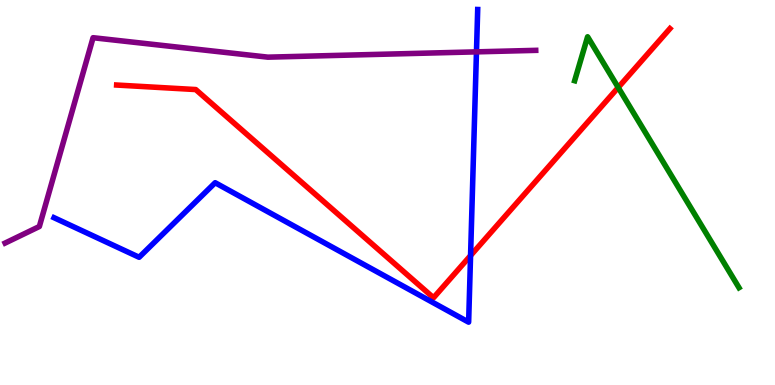[{'lines': ['blue', 'red'], 'intersections': [{'x': 6.07, 'y': 3.36}]}, {'lines': ['green', 'red'], 'intersections': [{'x': 7.98, 'y': 7.73}]}, {'lines': ['purple', 'red'], 'intersections': []}, {'lines': ['blue', 'green'], 'intersections': []}, {'lines': ['blue', 'purple'], 'intersections': [{'x': 6.15, 'y': 8.65}]}, {'lines': ['green', 'purple'], 'intersections': []}]